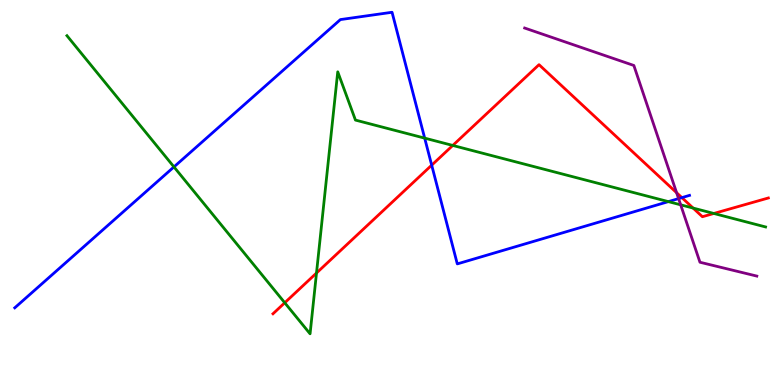[{'lines': ['blue', 'red'], 'intersections': [{'x': 5.57, 'y': 5.71}, {'x': 8.8, 'y': 4.87}]}, {'lines': ['green', 'red'], 'intersections': [{'x': 3.67, 'y': 2.14}, {'x': 4.08, 'y': 2.91}, {'x': 5.84, 'y': 6.22}, {'x': 8.94, 'y': 4.6}, {'x': 9.21, 'y': 4.46}]}, {'lines': ['purple', 'red'], 'intersections': [{'x': 8.73, 'y': 4.99}]}, {'lines': ['blue', 'green'], 'intersections': [{'x': 2.24, 'y': 5.66}, {'x': 5.48, 'y': 6.41}, {'x': 8.62, 'y': 4.76}]}, {'lines': ['blue', 'purple'], 'intersections': [{'x': 8.76, 'y': 4.84}]}, {'lines': ['green', 'purple'], 'intersections': [{'x': 8.78, 'y': 4.68}]}]